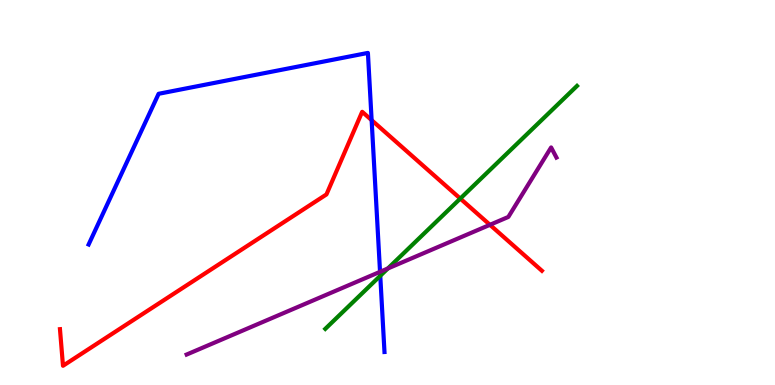[{'lines': ['blue', 'red'], 'intersections': [{'x': 4.8, 'y': 6.88}]}, {'lines': ['green', 'red'], 'intersections': [{'x': 5.94, 'y': 4.84}]}, {'lines': ['purple', 'red'], 'intersections': [{'x': 6.32, 'y': 4.16}]}, {'lines': ['blue', 'green'], 'intersections': [{'x': 4.91, 'y': 2.84}]}, {'lines': ['blue', 'purple'], 'intersections': [{'x': 4.9, 'y': 2.94}]}, {'lines': ['green', 'purple'], 'intersections': [{'x': 5.0, 'y': 3.03}]}]